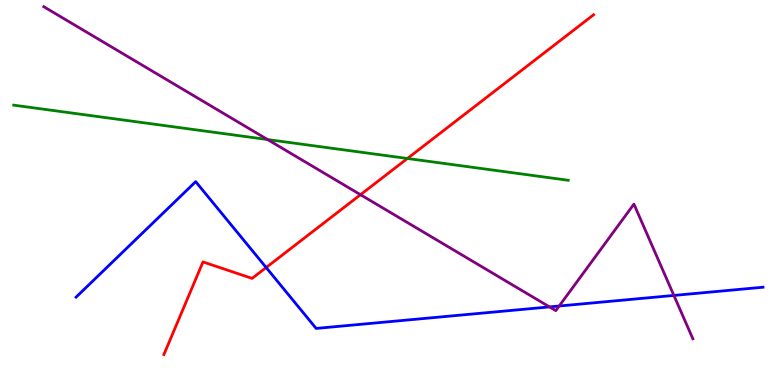[{'lines': ['blue', 'red'], 'intersections': [{'x': 3.43, 'y': 3.05}]}, {'lines': ['green', 'red'], 'intersections': [{'x': 5.26, 'y': 5.88}]}, {'lines': ['purple', 'red'], 'intersections': [{'x': 4.65, 'y': 4.94}]}, {'lines': ['blue', 'green'], 'intersections': []}, {'lines': ['blue', 'purple'], 'intersections': [{'x': 7.09, 'y': 2.03}, {'x': 7.22, 'y': 2.05}, {'x': 8.7, 'y': 2.33}]}, {'lines': ['green', 'purple'], 'intersections': [{'x': 3.45, 'y': 6.38}]}]